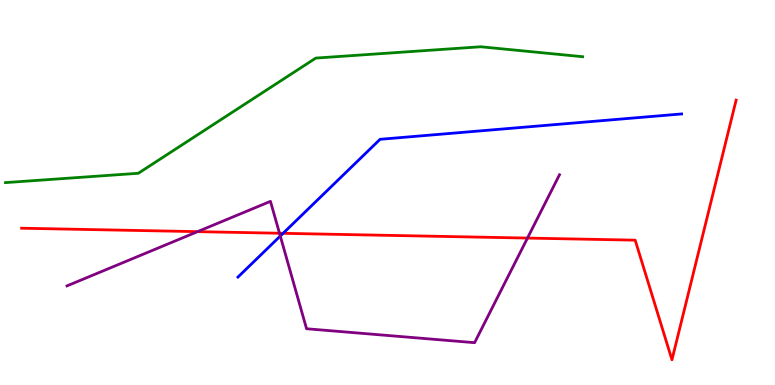[{'lines': ['blue', 'red'], 'intersections': [{'x': 3.65, 'y': 3.94}]}, {'lines': ['green', 'red'], 'intersections': []}, {'lines': ['purple', 'red'], 'intersections': [{'x': 2.55, 'y': 3.98}, {'x': 3.61, 'y': 3.94}, {'x': 6.81, 'y': 3.82}]}, {'lines': ['blue', 'green'], 'intersections': []}, {'lines': ['blue', 'purple'], 'intersections': [{'x': 3.62, 'y': 3.87}]}, {'lines': ['green', 'purple'], 'intersections': []}]